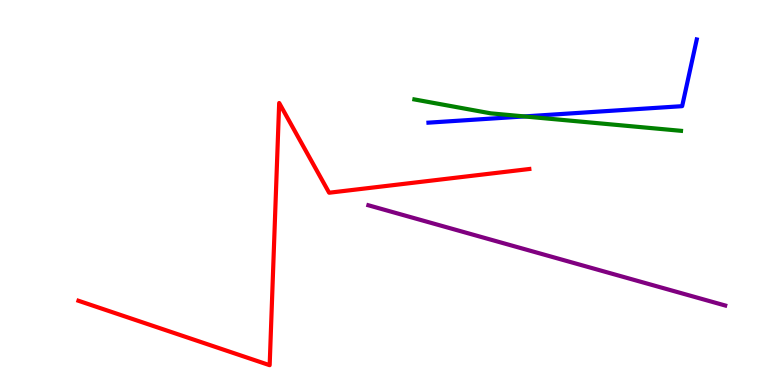[{'lines': ['blue', 'red'], 'intersections': []}, {'lines': ['green', 'red'], 'intersections': []}, {'lines': ['purple', 'red'], 'intersections': []}, {'lines': ['blue', 'green'], 'intersections': [{'x': 6.77, 'y': 6.98}]}, {'lines': ['blue', 'purple'], 'intersections': []}, {'lines': ['green', 'purple'], 'intersections': []}]